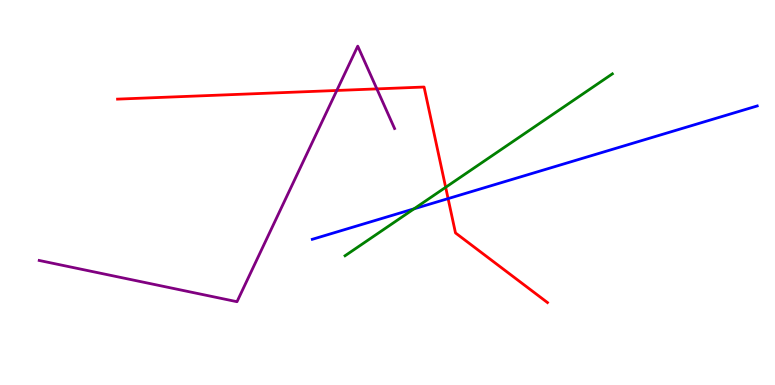[{'lines': ['blue', 'red'], 'intersections': [{'x': 5.78, 'y': 4.84}]}, {'lines': ['green', 'red'], 'intersections': [{'x': 5.75, 'y': 5.14}]}, {'lines': ['purple', 'red'], 'intersections': [{'x': 4.35, 'y': 7.65}, {'x': 4.86, 'y': 7.69}]}, {'lines': ['blue', 'green'], 'intersections': [{'x': 5.34, 'y': 4.58}]}, {'lines': ['blue', 'purple'], 'intersections': []}, {'lines': ['green', 'purple'], 'intersections': []}]